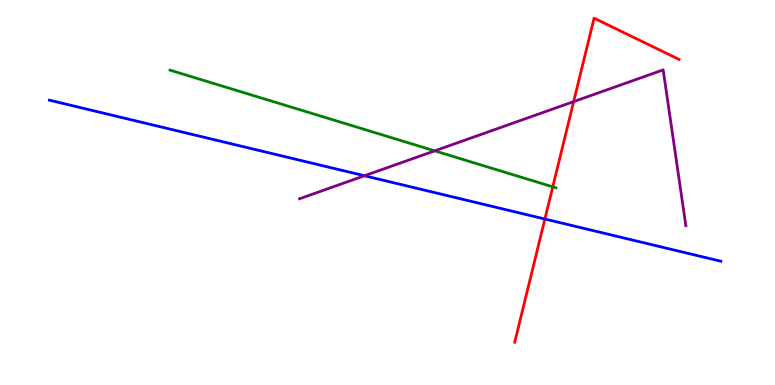[{'lines': ['blue', 'red'], 'intersections': [{'x': 7.03, 'y': 4.31}]}, {'lines': ['green', 'red'], 'intersections': [{'x': 7.13, 'y': 5.15}]}, {'lines': ['purple', 'red'], 'intersections': [{'x': 7.4, 'y': 7.36}]}, {'lines': ['blue', 'green'], 'intersections': []}, {'lines': ['blue', 'purple'], 'intersections': [{'x': 4.7, 'y': 5.44}]}, {'lines': ['green', 'purple'], 'intersections': [{'x': 5.61, 'y': 6.08}]}]